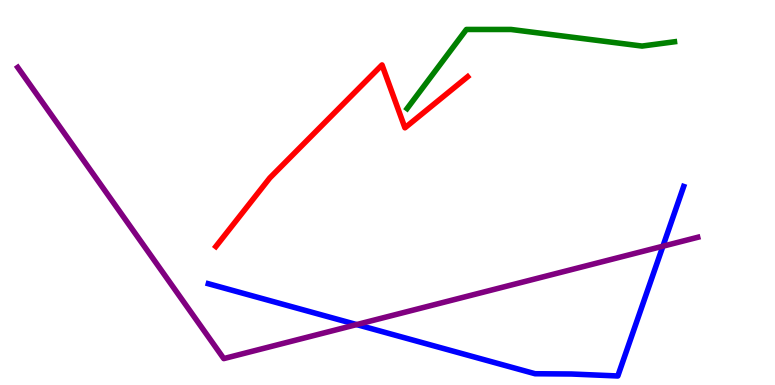[{'lines': ['blue', 'red'], 'intersections': []}, {'lines': ['green', 'red'], 'intersections': []}, {'lines': ['purple', 'red'], 'intersections': []}, {'lines': ['blue', 'green'], 'intersections': []}, {'lines': ['blue', 'purple'], 'intersections': [{'x': 4.6, 'y': 1.57}, {'x': 8.55, 'y': 3.61}]}, {'lines': ['green', 'purple'], 'intersections': []}]